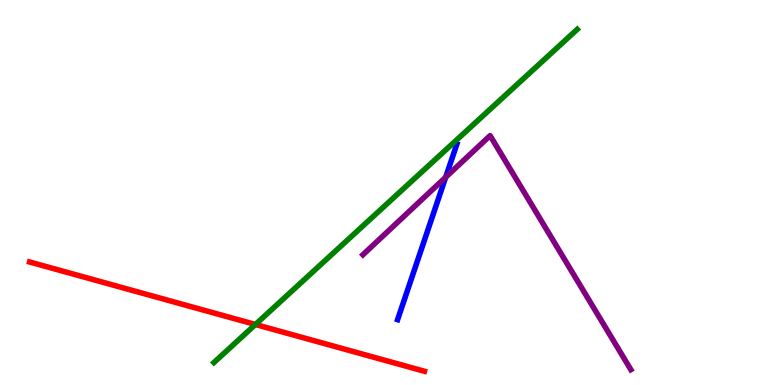[{'lines': ['blue', 'red'], 'intersections': []}, {'lines': ['green', 'red'], 'intersections': [{'x': 3.3, 'y': 1.57}]}, {'lines': ['purple', 'red'], 'intersections': []}, {'lines': ['blue', 'green'], 'intersections': []}, {'lines': ['blue', 'purple'], 'intersections': [{'x': 5.75, 'y': 5.4}]}, {'lines': ['green', 'purple'], 'intersections': []}]